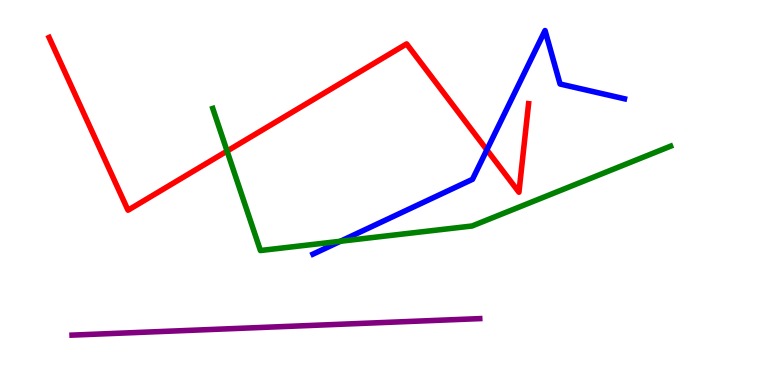[{'lines': ['blue', 'red'], 'intersections': [{'x': 6.28, 'y': 6.11}]}, {'lines': ['green', 'red'], 'intersections': [{'x': 2.93, 'y': 6.08}]}, {'lines': ['purple', 'red'], 'intersections': []}, {'lines': ['blue', 'green'], 'intersections': [{'x': 4.39, 'y': 3.73}]}, {'lines': ['blue', 'purple'], 'intersections': []}, {'lines': ['green', 'purple'], 'intersections': []}]